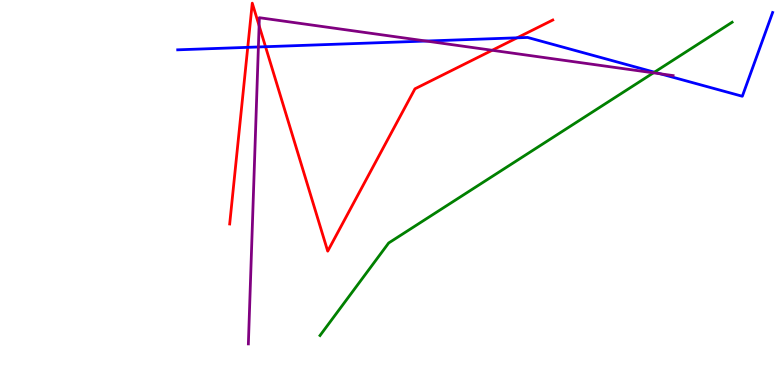[{'lines': ['blue', 'red'], 'intersections': [{'x': 3.2, 'y': 8.77}, {'x': 3.43, 'y': 8.79}, {'x': 6.67, 'y': 9.02}]}, {'lines': ['green', 'red'], 'intersections': []}, {'lines': ['purple', 'red'], 'intersections': [{'x': 3.34, 'y': 9.33}, {'x': 6.35, 'y': 8.69}]}, {'lines': ['blue', 'green'], 'intersections': [{'x': 8.44, 'y': 8.13}]}, {'lines': ['blue', 'purple'], 'intersections': [{'x': 3.33, 'y': 8.78}, {'x': 5.5, 'y': 8.93}, {'x': 8.52, 'y': 8.08}]}, {'lines': ['green', 'purple'], 'intersections': [{'x': 8.43, 'y': 8.11}]}]